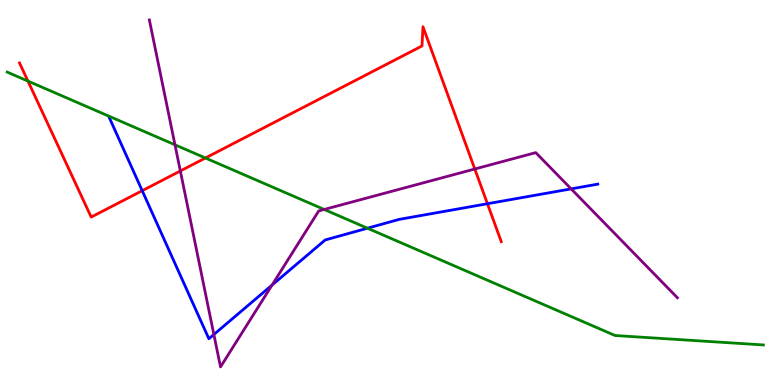[{'lines': ['blue', 'red'], 'intersections': [{'x': 1.83, 'y': 5.05}, {'x': 6.29, 'y': 4.71}]}, {'lines': ['green', 'red'], 'intersections': [{'x': 0.361, 'y': 7.89}, {'x': 2.65, 'y': 5.9}]}, {'lines': ['purple', 'red'], 'intersections': [{'x': 2.33, 'y': 5.56}, {'x': 6.13, 'y': 5.61}]}, {'lines': ['blue', 'green'], 'intersections': [{'x': 4.74, 'y': 4.07}]}, {'lines': ['blue', 'purple'], 'intersections': [{'x': 2.76, 'y': 1.31}, {'x': 3.51, 'y': 2.6}, {'x': 7.37, 'y': 5.09}]}, {'lines': ['green', 'purple'], 'intersections': [{'x': 2.26, 'y': 6.24}, {'x': 4.18, 'y': 4.56}]}]